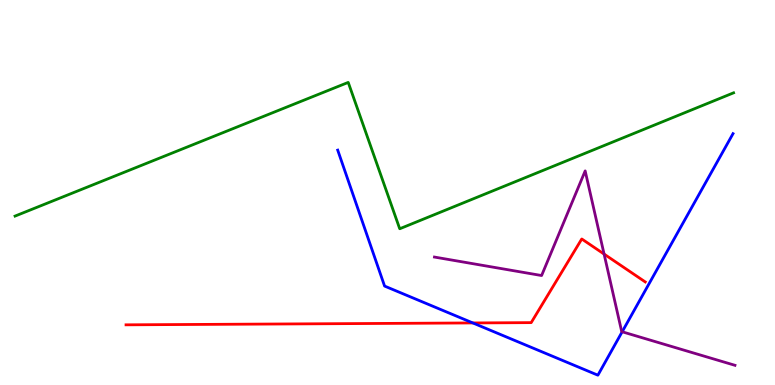[{'lines': ['blue', 'red'], 'intersections': [{'x': 6.1, 'y': 1.61}]}, {'lines': ['green', 'red'], 'intersections': []}, {'lines': ['purple', 'red'], 'intersections': [{'x': 7.79, 'y': 3.4}]}, {'lines': ['blue', 'green'], 'intersections': []}, {'lines': ['blue', 'purple'], 'intersections': [{'x': 8.03, 'y': 1.38}]}, {'lines': ['green', 'purple'], 'intersections': []}]